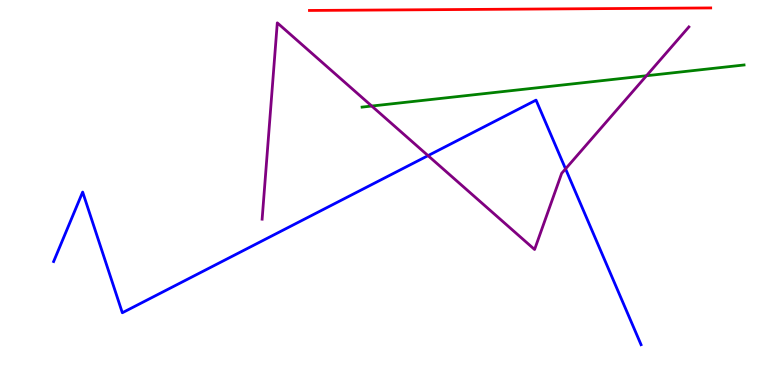[{'lines': ['blue', 'red'], 'intersections': []}, {'lines': ['green', 'red'], 'intersections': []}, {'lines': ['purple', 'red'], 'intersections': []}, {'lines': ['blue', 'green'], 'intersections': []}, {'lines': ['blue', 'purple'], 'intersections': [{'x': 5.52, 'y': 5.96}, {'x': 7.3, 'y': 5.61}]}, {'lines': ['green', 'purple'], 'intersections': [{'x': 4.8, 'y': 7.25}, {'x': 8.34, 'y': 8.03}]}]